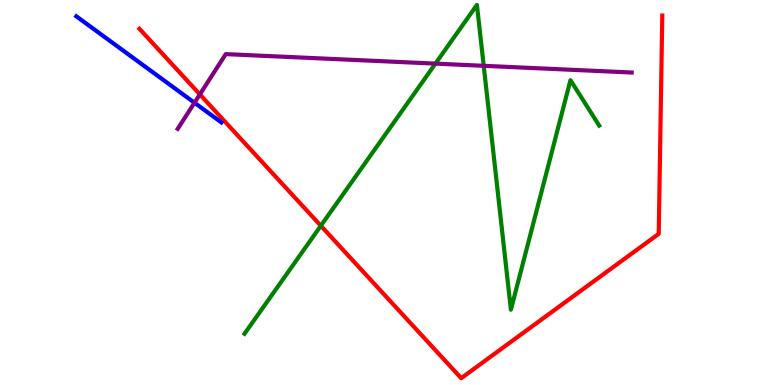[{'lines': ['blue', 'red'], 'intersections': []}, {'lines': ['green', 'red'], 'intersections': [{'x': 4.14, 'y': 4.14}]}, {'lines': ['purple', 'red'], 'intersections': [{'x': 2.58, 'y': 7.55}]}, {'lines': ['blue', 'green'], 'intersections': []}, {'lines': ['blue', 'purple'], 'intersections': [{'x': 2.51, 'y': 7.33}]}, {'lines': ['green', 'purple'], 'intersections': [{'x': 5.62, 'y': 8.35}, {'x': 6.24, 'y': 8.29}]}]